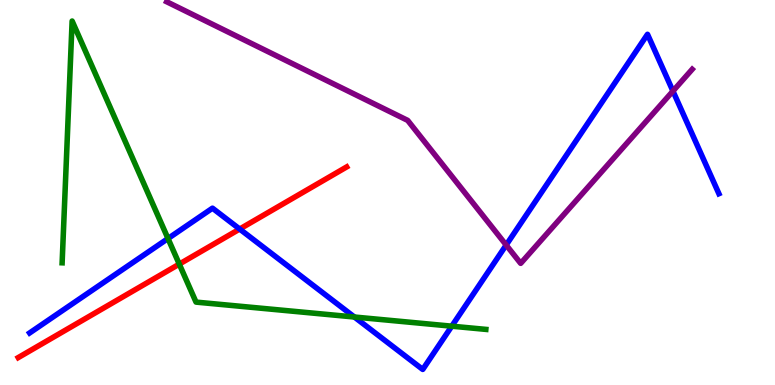[{'lines': ['blue', 'red'], 'intersections': [{'x': 3.09, 'y': 4.05}]}, {'lines': ['green', 'red'], 'intersections': [{'x': 2.31, 'y': 3.14}]}, {'lines': ['purple', 'red'], 'intersections': []}, {'lines': ['blue', 'green'], 'intersections': [{'x': 2.17, 'y': 3.8}, {'x': 4.57, 'y': 1.77}, {'x': 5.83, 'y': 1.53}]}, {'lines': ['blue', 'purple'], 'intersections': [{'x': 6.53, 'y': 3.64}, {'x': 8.68, 'y': 7.63}]}, {'lines': ['green', 'purple'], 'intersections': []}]